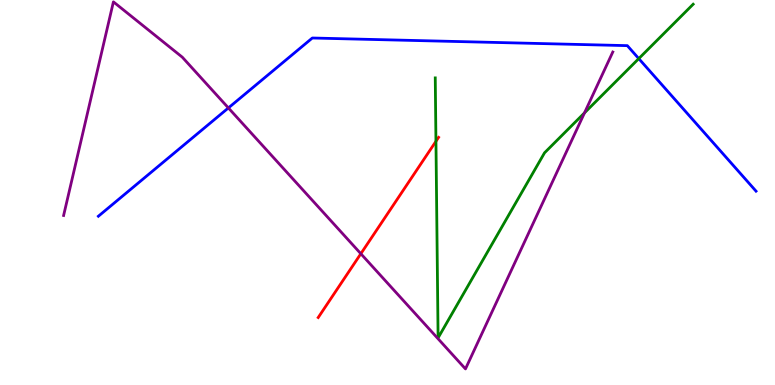[{'lines': ['blue', 'red'], 'intersections': []}, {'lines': ['green', 'red'], 'intersections': [{'x': 5.63, 'y': 6.33}]}, {'lines': ['purple', 'red'], 'intersections': [{'x': 4.66, 'y': 3.41}]}, {'lines': ['blue', 'green'], 'intersections': [{'x': 8.24, 'y': 8.48}]}, {'lines': ['blue', 'purple'], 'intersections': [{'x': 2.95, 'y': 7.2}]}, {'lines': ['green', 'purple'], 'intersections': [{'x': 7.54, 'y': 7.07}]}]